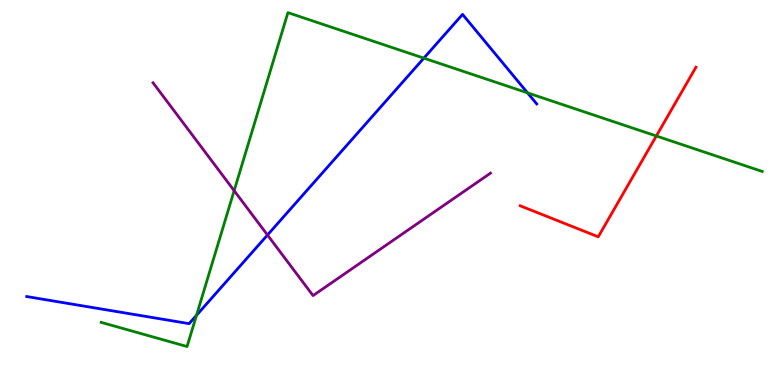[{'lines': ['blue', 'red'], 'intersections': []}, {'lines': ['green', 'red'], 'intersections': [{'x': 8.47, 'y': 6.47}]}, {'lines': ['purple', 'red'], 'intersections': []}, {'lines': ['blue', 'green'], 'intersections': [{'x': 2.54, 'y': 1.81}, {'x': 5.47, 'y': 8.49}, {'x': 6.81, 'y': 7.59}]}, {'lines': ['blue', 'purple'], 'intersections': [{'x': 3.45, 'y': 3.9}]}, {'lines': ['green', 'purple'], 'intersections': [{'x': 3.02, 'y': 5.05}]}]